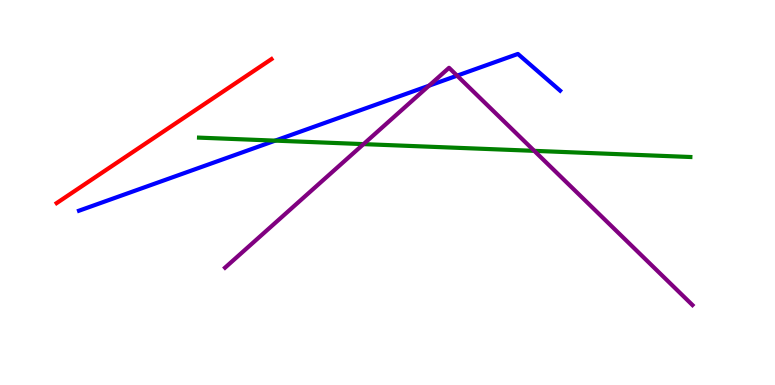[{'lines': ['blue', 'red'], 'intersections': []}, {'lines': ['green', 'red'], 'intersections': []}, {'lines': ['purple', 'red'], 'intersections': []}, {'lines': ['blue', 'green'], 'intersections': [{'x': 3.55, 'y': 6.35}]}, {'lines': ['blue', 'purple'], 'intersections': [{'x': 5.54, 'y': 7.77}, {'x': 5.9, 'y': 8.03}]}, {'lines': ['green', 'purple'], 'intersections': [{'x': 4.69, 'y': 6.26}, {'x': 6.89, 'y': 6.08}]}]